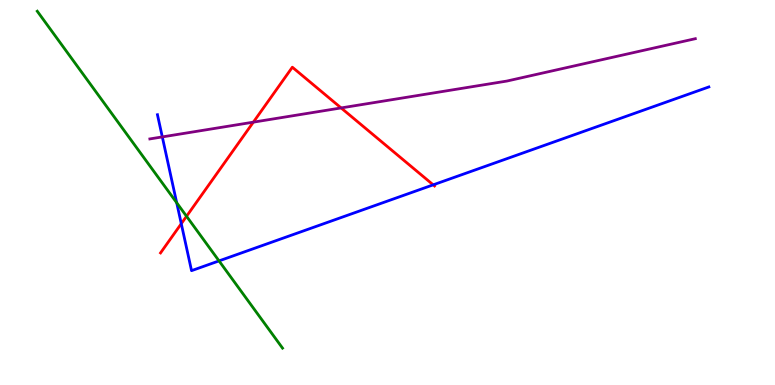[{'lines': ['blue', 'red'], 'intersections': [{'x': 2.34, 'y': 4.19}, {'x': 5.59, 'y': 5.2}]}, {'lines': ['green', 'red'], 'intersections': [{'x': 2.41, 'y': 4.38}]}, {'lines': ['purple', 'red'], 'intersections': [{'x': 3.27, 'y': 6.83}, {'x': 4.4, 'y': 7.2}]}, {'lines': ['blue', 'green'], 'intersections': [{'x': 2.28, 'y': 4.73}, {'x': 2.83, 'y': 3.22}]}, {'lines': ['blue', 'purple'], 'intersections': [{'x': 2.09, 'y': 6.44}]}, {'lines': ['green', 'purple'], 'intersections': []}]